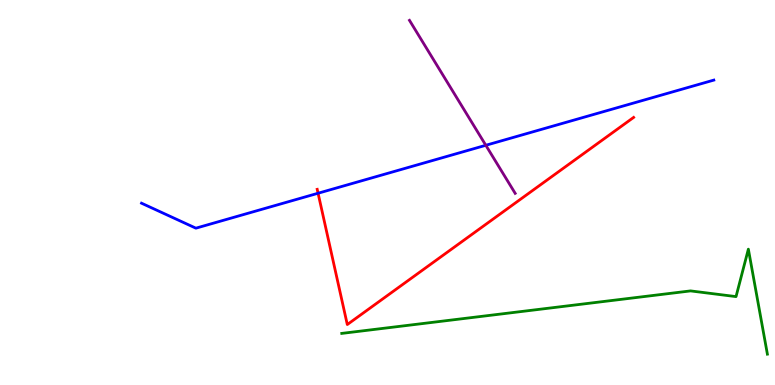[{'lines': ['blue', 'red'], 'intersections': [{'x': 4.1, 'y': 4.98}]}, {'lines': ['green', 'red'], 'intersections': []}, {'lines': ['purple', 'red'], 'intersections': []}, {'lines': ['blue', 'green'], 'intersections': []}, {'lines': ['blue', 'purple'], 'intersections': [{'x': 6.27, 'y': 6.23}]}, {'lines': ['green', 'purple'], 'intersections': []}]